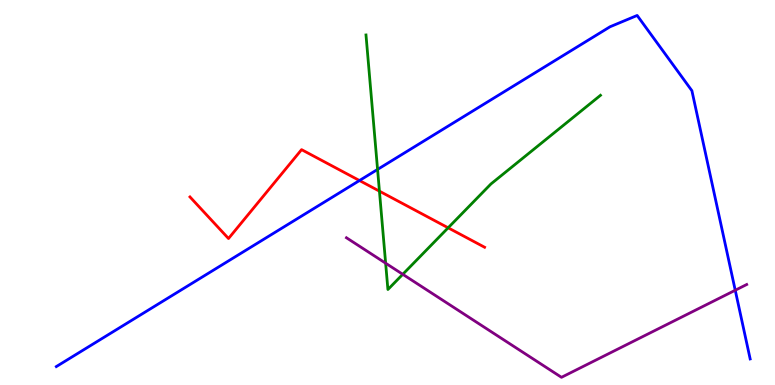[{'lines': ['blue', 'red'], 'intersections': [{'x': 4.64, 'y': 5.31}]}, {'lines': ['green', 'red'], 'intersections': [{'x': 4.9, 'y': 5.03}, {'x': 5.78, 'y': 4.08}]}, {'lines': ['purple', 'red'], 'intersections': []}, {'lines': ['blue', 'green'], 'intersections': [{'x': 4.87, 'y': 5.6}]}, {'lines': ['blue', 'purple'], 'intersections': [{'x': 9.49, 'y': 2.46}]}, {'lines': ['green', 'purple'], 'intersections': [{'x': 4.98, 'y': 3.16}, {'x': 5.2, 'y': 2.88}]}]